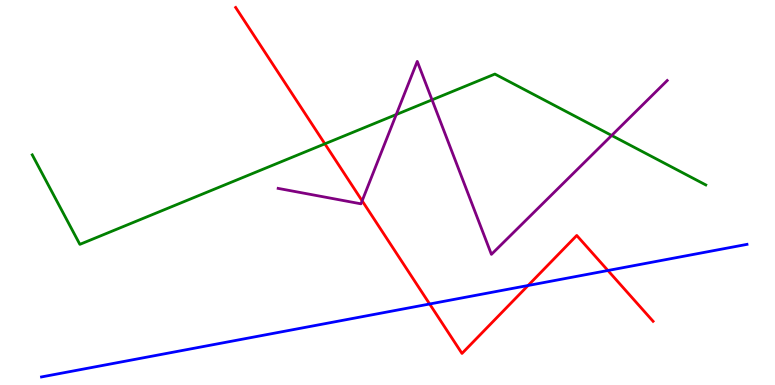[{'lines': ['blue', 'red'], 'intersections': [{'x': 5.54, 'y': 2.1}, {'x': 6.81, 'y': 2.58}, {'x': 7.84, 'y': 2.97}]}, {'lines': ['green', 'red'], 'intersections': [{'x': 4.19, 'y': 6.26}]}, {'lines': ['purple', 'red'], 'intersections': [{'x': 4.67, 'y': 4.78}]}, {'lines': ['blue', 'green'], 'intersections': []}, {'lines': ['blue', 'purple'], 'intersections': []}, {'lines': ['green', 'purple'], 'intersections': [{'x': 5.11, 'y': 7.02}, {'x': 5.57, 'y': 7.41}, {'x': 7.89, 'y': 6.48}]}]